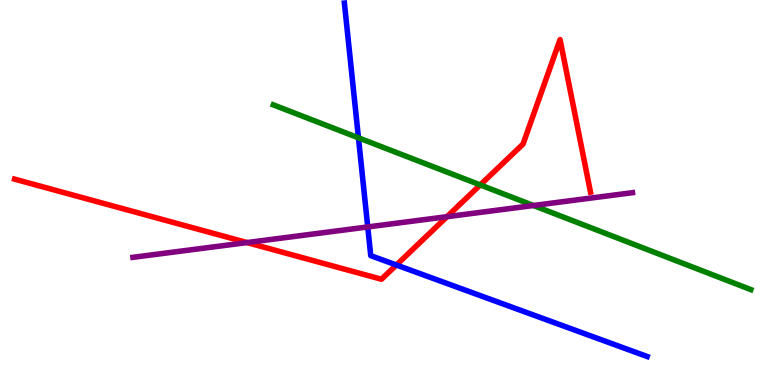[{'lines': ['blue', 'red'], 'intersections': [{'x': 5.11, 'y': 3.12}]}, {'lines': ['green', 'red'], 'intersections': [{'x': 6.2, 'y': 5.2}]}, {'lines': ['purple', 'red'], 'intersections': [{'x': 3.19, 'y': 3.7}, {'x': 5.77, 'y': 4.37}]}, {'lines': ['blue', 'green'], 'intersections': [{'x': 4.63, 'y': 6.42}]}, {'lines': ['blue', 'purple'], 'intersections': [{'x': 4.75, 'y': 4.11}]}, {'lines': ['green', 'purple'], 'intersections': [{'x': 6.88, 'y': 4.66}]}]